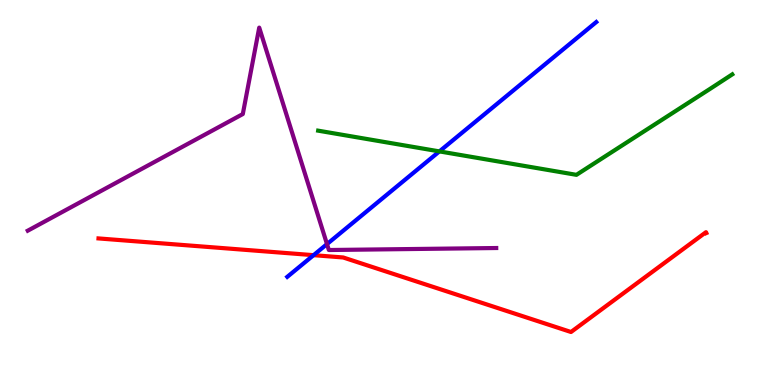[{'lines': ['blue', 'red'], 'intersections': [{'x': 4.05, 'y': 3.37}]}, {'lines': ['green', 'red'], 'intersections': []}, {'lines': ['purple', 'red'], 'intersections': []}, {'lines': ['blue', 'green'], 'intersections': [{'x': 5.67, 'y': 6.07}]}, {'lines': ['blue', 'purple'], 'intersections': [{'x': 4.22, 'y': 3.66}]}, {'lines': ['green', 'purple'], 'intersections': []}]